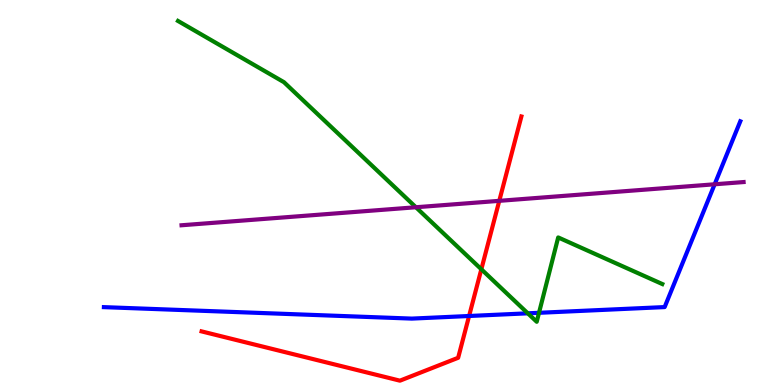[{'lines': ['blue', 'red'], 'intersections': [{'x': 6.05, 'y': 1.79}]}, {'lines': ['green', 'red'], 'intersections': [{'x': 6.21, 'y': 3.01}]}, {'lines': ['purple', 'red'], 'intersections': [{'x': 6.44, 'y': 4.78}]}, {'lines': ['blue', 'green'], 'intersections': [{'x': 6.81, 'y': 1.86}, {'x': 6.95, 'y': 1.88}]}, {'lines': ['blue', 'purple'], 'intersections': [{'x': 9.22, 'y': 5.21}]}, {'lines': ['green', 'purple'], 'intersections': [{'x': 5.37, 'y': 4.62}]}]